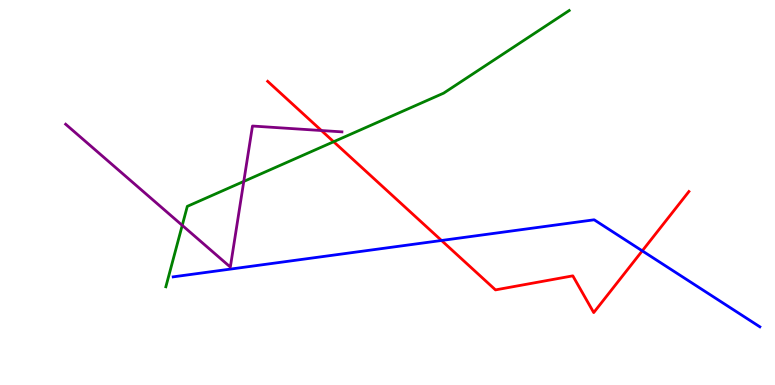[{'lines': ['blue', 'red'], 'intersections': [{'x': 5.7, 'y': 3.75}, {'x': 8.29, 'y': 3.48}]}, {'lines': ['green', 'red'], 'intersections': [{'x': 4.31, 'y': 6.32}]}, {'lines': ['purple', 'red'], 'intersections': [{'x': 4.15, 'y': 6.61}]}, {'lines': ['blue', 'green'], 'intersections': []}, {'lines': ['blue', 'purple'], 'intersections': []}, {'lines': ['green', 'purple'], 'intersections': [{'x': 2.35, 'y': 4.15}, {'x': 3.15, 'y': 5.29}]}]